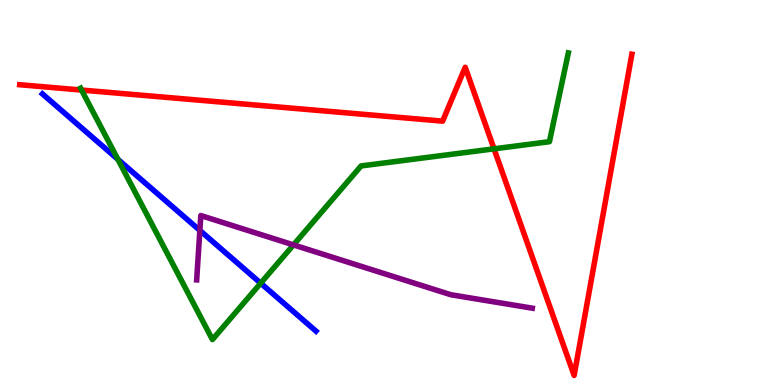[{'lines': ['blue', 'red'], 'intersections': []}, {'lines': ['green', 'red'], 'intersections': [{'x': 1.05, 'y': 7.66}, {'x': 6.37, 'y': 6.13}]}, {'lines': ['purple', 'red'], 'intersections': []}, {'lines': ['blue', 'green'], 'intersections': [{'x': 1.52, 'y': 5.86}, {'x': 3.36, 'y': 2.64}]}, {'lines': ['blue', 'purple'], 'intersections': [{'x': 2.58, 'y': 4.01}]}, {'lines': ['green', 'purple'], 'intersections': [{'x': 3.79, 'y': 3.64}]}]